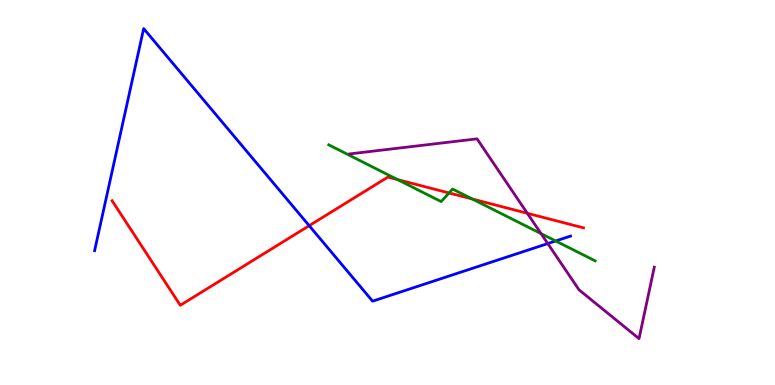[{'lines': ['blue', 'red'], 'intersections': [{'x': 3.99, 'y': 4.14}]}, {'lines': ['green', 'red'], 'intersections': [{'x': 5.13, 'y': 5.33}, {'x': 5.79, 'y': 4.99}, {'x': 6.09, 'y': 4.83}]}, {'lines': ['purple', 'red'], 'intersections': [{'x': 6.8, 'y': 4.46}]}, {'lines': ['blue', 'green'], 'intersections': [{'x': 7.17, 'y': 3.74}]}, {'lines': ['blue', 'purple'], 'intersections': [{'x': 7.07, 'y': 3.67}]}, {'lines': ['green', 'purple'], 'intersections': [{'x': 6.98, 'y': 3.93}]}]